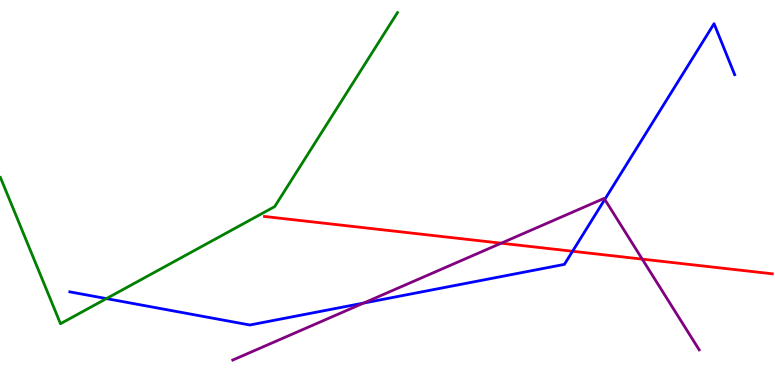[{'lines': ['blue', 'red'], 'intersections': [{'x': 7.39, 'y': 3.47}]}, {'lines': ['green', 'red'], 'intersections': []}, {'lines': ['purple', 'red'], 'intersections': [{'x': 6.47, 'y': 3.68}, {'x': 8.29, 'y': 3.27}]}, {'lines': ['blue', 'green'], 'intersections': [{'x': 1.37, 'y': 2.24}]}, {'lines': ['blue', 'purple'], 'intersections': [{'x': 4.69, 'y': 2.13}, {'x': 7.8, 'y': 4.82}]}, {'lines': ['green', 'purple'], 'intersections': []}]